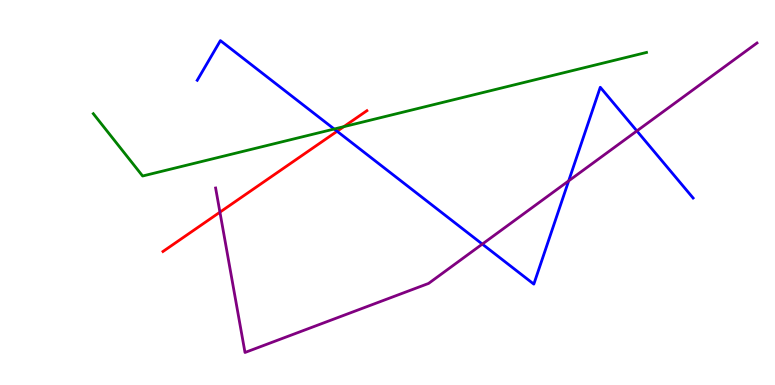[{'lines': ['blue', 'red'], 'intersections': [{'x': 4.35, 'y': 6.59}]}, {'lines': ['green', 'red'], 'intersections': [{'x': 4.44, 'y': 6.71}]}, {'lines': ['purple', 'red'], 'intersections': [{'x': 2.84, 'y': 4.49}]}, {'lines': ['blue', 'green'], 'intersections': [{'x': 4.31, 'y': 6.65}]}, {'lines': ['blue', 'purple'], 'intersections': [{'x': 6.22, 'y': 3.66}, {'x': 7.34, 'y': 5.3}, {'x': 8.22, 'y': 6.6}]}, {'lines': ['green', 'purple'], 'intersections': []}]